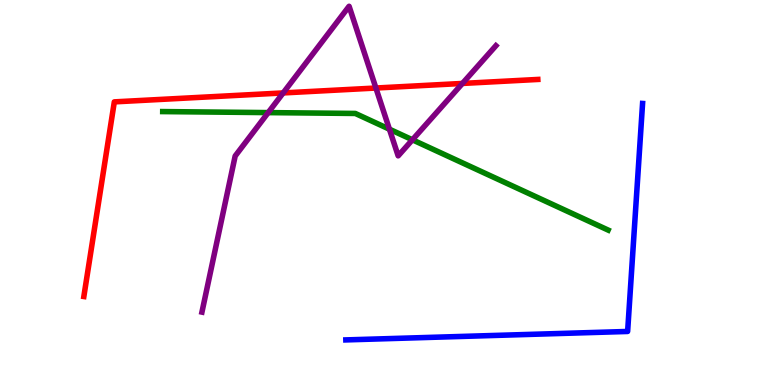[{'lines': ['blue', 'red'], 'intersections': []}, {'lines': ['green', 'red'], 'intersections': []}, {'lines': ['purple', 'red'], 'intersections': [{'x': 3.65, 'y': 7.59}, {'x': 4.85, 'y': 7.71}, {'x': 5.97, 'y': 7.83}]}, {'lines': ['blue', 'green'], 'intersections': []}, {'lines': ['blue', 'purple'], 'intersections': []}, {'lines': ['green', 'purple'], 'intersections': [{'x': 3.46, 'y': 7.08}, {'x': 5.02, 'y': 6.64}, {'x': 5.32, 'y': 6.37}]}]